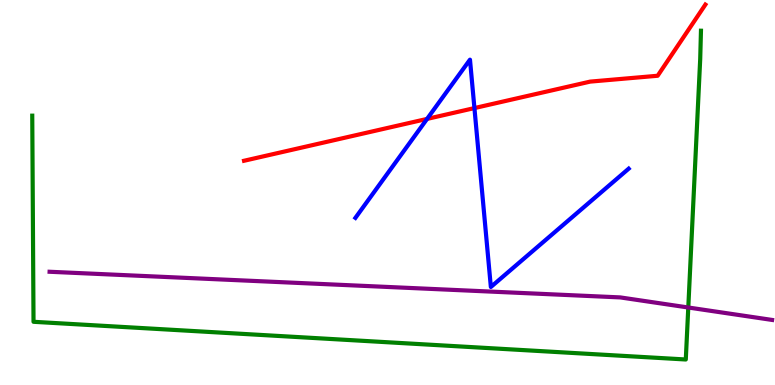[{'lines': ['blue', 'red'], 'intersections': [{'x': 5.51, 'y': 6.91}, {'x': 6.12, 'y': 7.19}]}, {'lines': ['green', 'red'], 'intersections': []}, {'lines': ['purple', 'red'], 'intersections': []}, {'lines': ['blue', 'green'], 'intersections': []}, {'lines': ['blue', 'purple'], 'intersections': []}, {'lines': ['green', 'purple'], 'intersections': [{'x': 8.88, 'y': 2.01}]}]